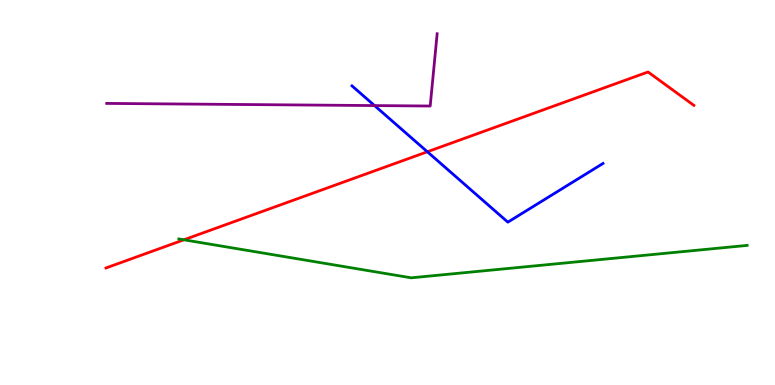[{'lines': ['blue', 'red'], 'intersections': [{'x': 5.51, 'y': 6.06}]}, {'lines': ['green', 'red'], 'intersections': [{'x': 2.37, 'y': 3.77}]}, {'lines': ['purple', 'red'], 'intersections': []}, {'lines': ['blue', 'green'], 'intersections': []}, {'lines': ['blue', 'purple'], 'intersections': [{'x': 4.83, 'y': 7.26}]}, {'lines': ['green', 'purple'], 'intersections': []}]